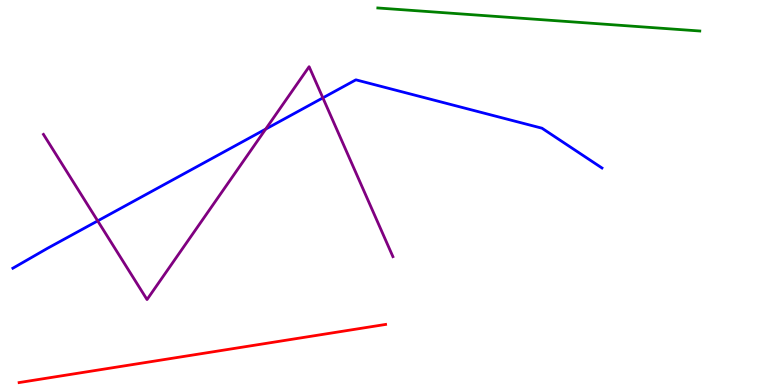[{'lines': ['blue', 'red'], 'intersections': []}, {'lines': ['green', 'red'], 'intersections': []}, {'lines': ['purple', 'red'], 'intersections': []}, {'lines': ['blue', 'green'], 'intersections': []}, {'lines': ['blue', 'purple'], 'intersections': [{'x': 1.26, 'y': 4.26}, {'x': 3.43, 'y': 6.65}, {'x': 4.17, 'y': 7.46}]}, {'lines': ['green', 'purple'], 'intersections': []}]